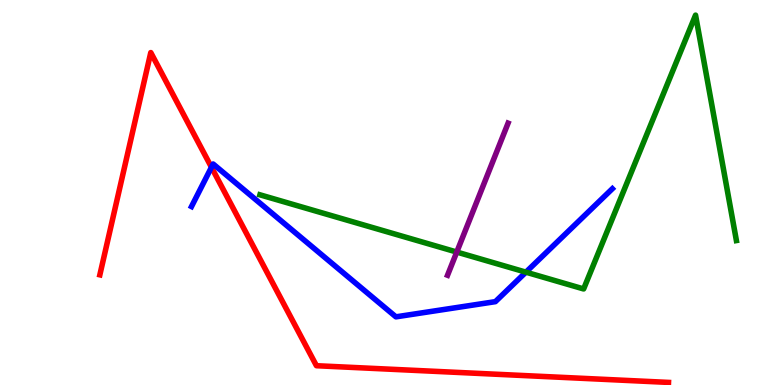[{'lines': ['blue', 'red'], 'intersections': [{'x': 2.73, 'y': 5.66}]}, {'lines': ['green', 'red'], 'intersections': []}, {'lines': ['purple', 'red'], 'intersections': []}, {'lines': ['blue', 'green'], 'intersections': [{'x': 6.79, 'y': 2.93}]}, {'lines': ['blue', 'purple'], 'intersections': []}, {'lines': ['green', 'purple'], 'intersections': [{'x': 5.89, 'y': 3.45}]}]